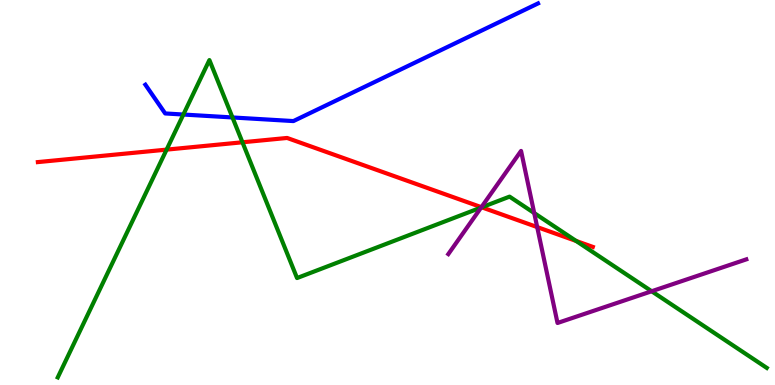[{'lines': ['blue', 'red'], 'intersections': []}, {'lines': ['green', 'red'], 'intersections': [{'x': 2.15, 'y': 6.11}, {'x': 3.13, 'y': 6.3}, {'x': 6.22, 'y': 4.62}, {'x': 7.43, 'y': 3.74}]}, {'lines': ['purple', 'red'], 'intersections': [{'x': 6.21, 'y': 4.62}, {'x': 6.93, 'y': 4.1}]}, {'lines': ['blue', 'green'], 'intersections': [{'x': 2.37, 'y': 7.03}, {'x': 3.0, 'y': 6.95}]}, {'lines': ['blue', 'purple'], 'intersections': []}, {'lines': ['green', 'purple'], 'intersections': [{'x': 6.21, 'y': 4.61}, {'x': 6.89, 'y': 4.47}, {'x': 8.41, 'y': 2.43}]}]